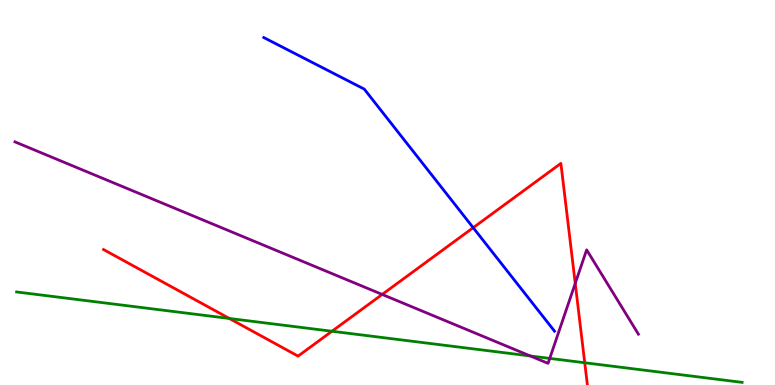[{'lines': ['blue', 'red'], 'intersections': [{'x': 6.11, 'y': 4.09}]}, {'lines': ['green', 'red'], 'intersections': [{'x': 2.96, 'y': 1.73}, {'x': 4.28, 'y': 1.4}, {'x': 7.54, 'y': 0.578}]}, {'lines': ['purple', 'red'], 'intersections': [{'x': 4.93, 'y': 2.35}, {'x': 7.42, 'y': 2.64}]}, {'lines': ['blue', 'green'], 'intersections': []}, {'lines': ['blue', 'purple'], 'intersections': []}, {'lines': ['green', 'purple'], 'intersections': [{'x': 6.84, 'y': 0.754}, {'x': 7.09, 'y': 0.691}]}]